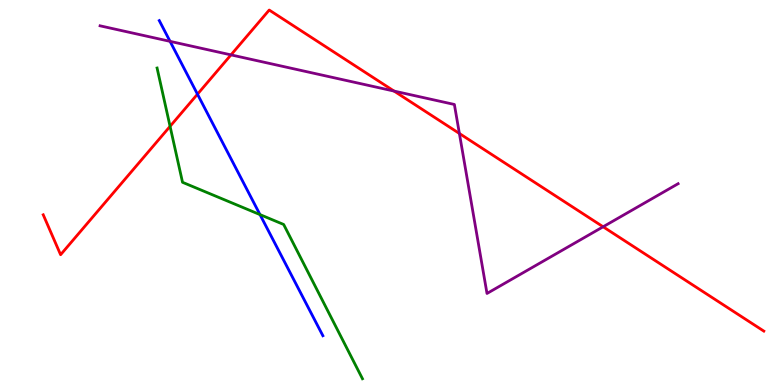[{'lines': ['blue', 'red'], 'intersections': [{'x': 2.55, 'y': 7.55}]}, {'lines': ['green', 'red'], 'intersections': [{'x': 2.19, 'y': 6.72}]}, {'lines': ['purple', 'red'], 'intersections': [{'x': 2.98, 'y': 8.57}, {'x': 5.08, 'y': 7.63}, {'x': 5.93, 'y': 6.53}, {'x': 7.78, 'y': 4.11}]}, {'lines': ['blue', 'green'], 'intersections': [{'x': 3.35, 'y': 4.43}]}, {'lines': ['blue', 'purple'], 'intersections': [{'x': 2.19, 'y': 8.93}]}, {'lines': ['green', 'purple'], 'intersections': []}]